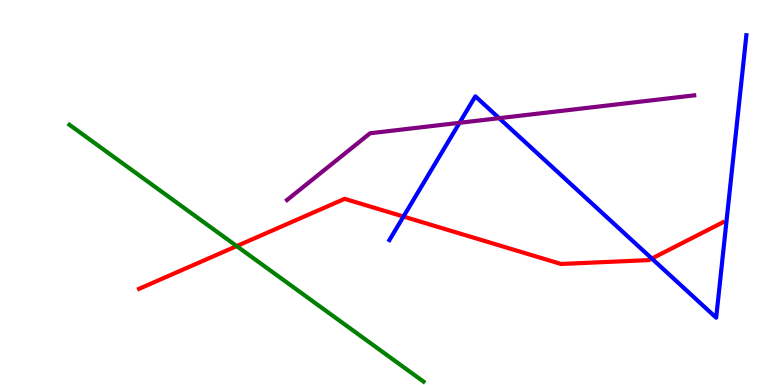[{'lines': ['blue', 'red'], 'intersections': [{'x': 5.21, 'y': 4.38}, {'x': 8.41, 'y': 3.28}]}, {'lines': ['green', 'red'], 'intersections': [{'x': 3.05, 'y': 3.61}]}, {'lines': ['purple', 'red'], 'intersections': []}, {'lines': ['blue', 'green'], 'intersections': []}, {'lines': ['blue', 'purple'], 'intersections': [{'x': 5.93, 'y': 6.81}, {'x': 6.44, 'y': 6.93}]}, {'lines': ['green', 'purple'], 'intersections': []}]